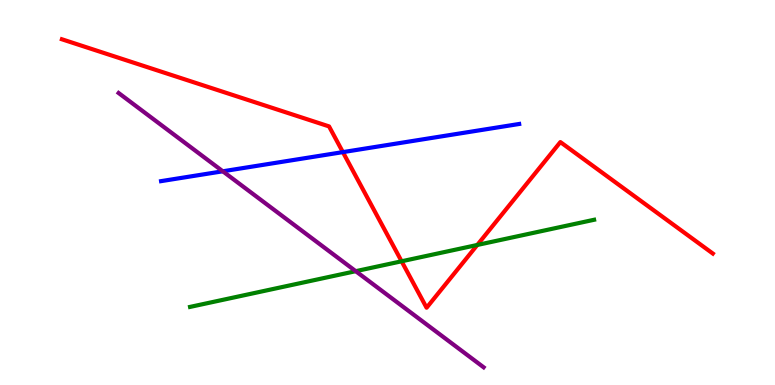[{'lines': ['blue', 'red'], 'intersections': [{'x': 4.42, 'y': 6.05}]}, {'lines': ['green', 'red'], 'intersections': [{'x': 5.18, 'y': 3.21}, {'x': 6.16, 'y': 3.64}]}, {'lines': ['purple', 'red'], 'intersections': []}, {'lines': ['blue', 'green'], 'intersections': []}, {'lines': ['blue', 'purple'], 'intersections': [{'x': 2.87, 'y': 5.55}]}, {'lines': ['green', 'purple'], 'intersections': [{'x': 4.59, 'y': 2.96}]}]